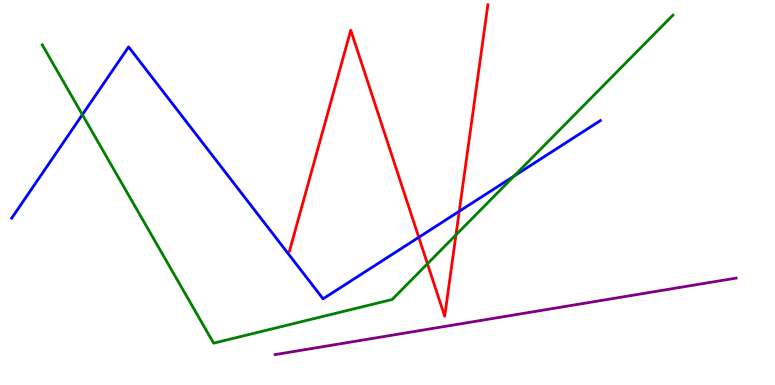[{'lines': ['blue', 'red'], 'intersections': [{'x': 5.4, 'y': 3.84}, {'x': 5.93, 'y': 4.51}]}, {'lines': ['green', 'red'], 'intersections': [{'x': 5.52, 'y': 3.15}, {'x': 5.88, 'y': 3.9}]}, {'lines': ['purple', 'red'], 'intersections': []}, {'lines': ['blue', 'green'], 'intersections': [{'x': 1.06, 'y': 7.02}, {'x': 6.63, 'y': 5.43}]}, {'lines': ['blue', 'purple'], 'intersections': []}, {'lines': ['green', 'purple'], 'intersections': []}]